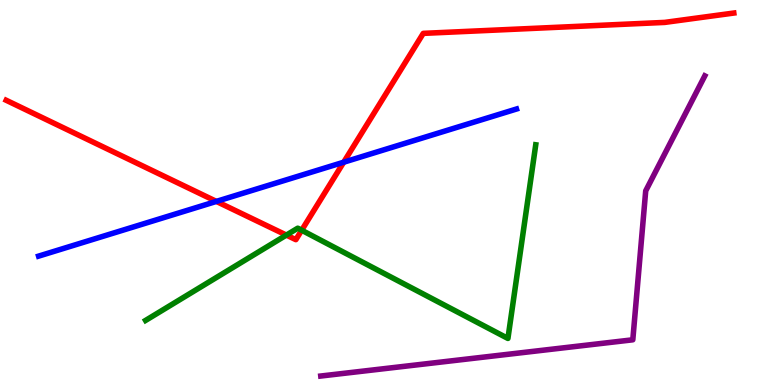[{'lines': ['blue', 'red'], 'intersections': [{'x': 2.79, 'y': 4.77}, {'x': 4.43, 'y': 5.79}]}, {'lines': ['green', 'red'], 'intersections': [{'x': 3.7, 'y': 3.89}, {'x': 3.89, 'y': 4.02}]}, {'lines': ['purple', 'red'], 'intersections': []}, {'lines': ['blue', 'green'], 'intersections': []}, {'lines': ['blue', 'purple'], 'intersections': []}, {'lines': ['green', 'purple'], 'intersections': []}]